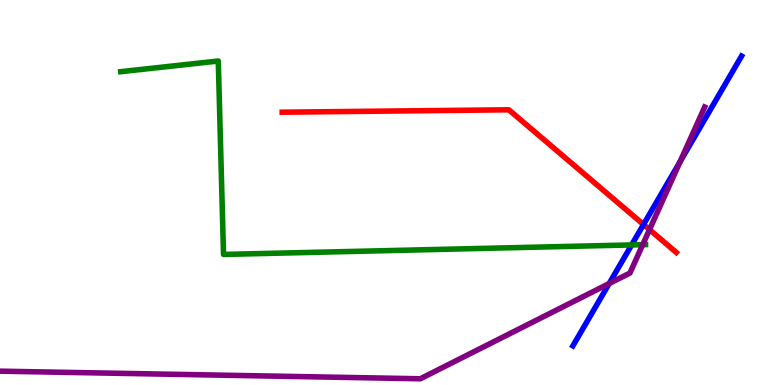[{'lines': ['blue', 'red'], 'intersections': [{'x': 8.3, 'y': 4.17}]}, {'lines': ['green', 'red'], 'intersections': []}, {'lines': ['purple', 'red'], 'intersections': [{'x': 8.38, 'y': 4.04}]}, {'lines': ['blue', 'green'], 'intersections': [{'x': 8.15, 'y': 3.64}]}, {'lines': ['blue', 'purple'], 'intersections': [{'x': 7.86, 'y': 2.64}, {'x': 8.78, 'y': 5.8}]}, {'lines': ['green', 'purple'], 'intersections': [{'x': 8.29, 'y': 3.64}]}]